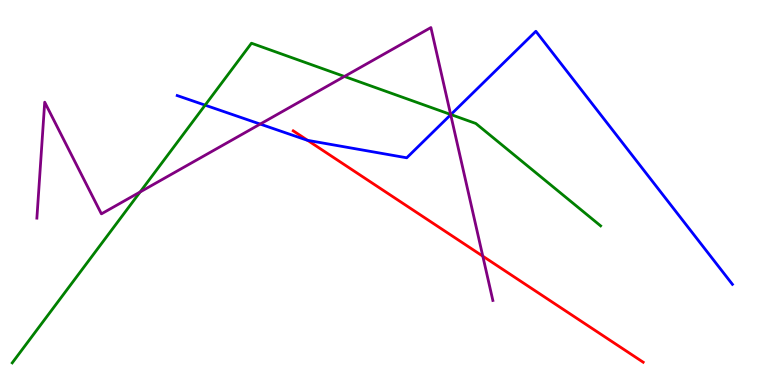[{'lines': ['blue', 'red'], 'intersections': [{'x': 3.97, 'y': 6.35}]}, {'lines': ['green', 'red'], 'intersections': []}, {'lines': ['purple', 'red'], 'intersections': [{'x': 6.23, 'y': 3.35}]}, {'lines': ['blue', 'green'], 'intersections': [{'x': 2.65, 'y': 7.27}, {'x': 5.82, 'y': 7.02}]}, {'lines': ['blue', 'purple'], 'intersections': [{'x': 3.36, 'y': 6.78}, {'x': 5.82, 'y': 7.02}]}, {'lines': ['green', 'purple'], 'intersections': [{'x': 1.81, 'y': 5.01}, {'x': 4.44, 'y': 8.01}, {'x': 5.81, 'y': 7.03}]}]